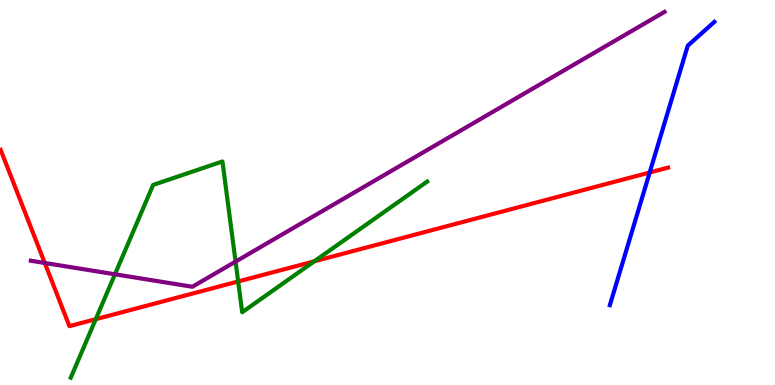[{'lines': ['blue', 'red'], 'intersections': [{'x': 8.38, 'y': 5.52}]}, {'lines': ['green', 'red'], 'intersections': [{'x': 1.24, 'y': 1.71}, {'x': 3.07, 'y': 2.69}, {'x': 4.06, 'y': 3.21}]}, {'lines': ['purple', 'red'], 'intersections': [{'x': 0.578, 'y': 3.17}]}, {'lines': ['blue', 'green'], 'intersections': []}, {'lines': ['blue', 'purple'], 'intersections': []}, {'lines': ['green', 'purple'], 'intersections': [{'x': 1.48, 'y': 2.88}, {'x': 3.04, 'y': 3.2}]}]